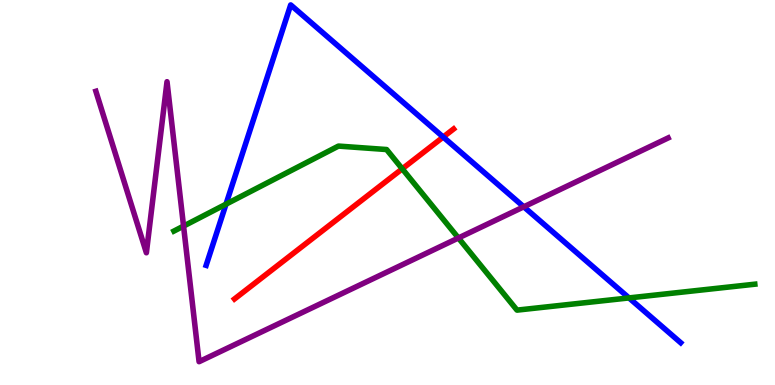[{'lines': ['blue', 'red'], 'intersections': [{'x': 5.72, 'y': 6.44}]}, {'lines': ['green', 'red'], 'intersections': [{'x': 5.19, 'y': 5.62}]}, {'lines': ['purple', 'red'], 'intersections': []}, {'lines': ['blue', 'green'], 'intersections': [{'x': 2.92, 'y': 4.7}, {'x': 8.12, 'y': 2.26}]}, {'lines': ['blue', 'purple'], 'intersections': [{'x': 6.76, 'y': 4.63}]}, {'lines': ['green', 'purple'], 'intersections': [{'x': 2.37, 'y': 4.13}, {'x': 5.91, 'y': 3.82}]}]